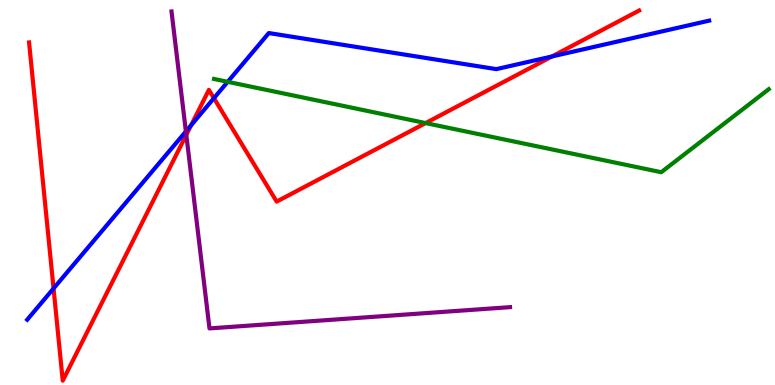[{'lines': ['blue', 'red'], 'intersections': [{'x': 0.691, 'y': 2.51}, {'x': 2.47, 'y': 6.75}, {'x': 2.76, 'y': 7.45}, {'x': 7.12, 'y': 8.53}]}, {'lines': ['green', 'red'], 'intersections': [{'x': 5.49, 'y': 6.8}]}, {'lines': ['purple', 'red'], 'intersections': [{'x': 2.4, 'y': 6.5}]}, {'lines': ['blue', 'green'], 'intersections': [{'x': 2.94, 'y': 7.87}]}, {'lines': ['blue', 'purple'], 'intersections': [{'x': 2.4, 'y': 6.59}]}, {'lines': ['green', 'purple'], 'intersections': []}]